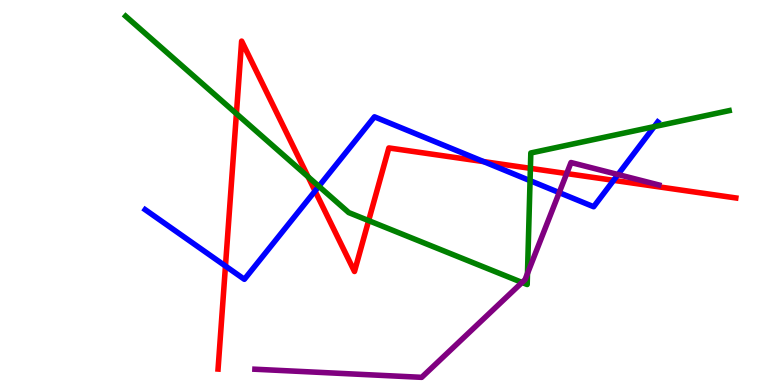[{'lines': ['blue', 'red'], 'intersections': [{'x': 2.91, 'y': 3.09}, {'x': 4.07, 'y': 5.04}, {'x': 6.24, 'y': 5.8}, {'x': 7.92, 'y': 5.32}]}, {'lines': ['green', 'red'], 'intersections': [{'x': 3.05, 'y': 7.05}, {'x': 3.98, 'y': 5.41}, {'x': 4.76, 'y': 4.27}, {'x': 6.84, 'y': 5.63}]}, {'lines': ['purple', 'red'], 'intersections': [{'x': 7.31, 'y': 5.49}]}, {'lines': ['blue', 'green'], 'intersections': [{'x': 4.11, 'y': 5.16}, {'x': 6.84, 'y': 5.31}, {'x': 8.44, 'y': 6.71}]}, {'lines': ['blue', 'purple'], 'intersections': [{'x': 7.22, 'y': 5.0}, {'x': 7.97, 'y': 5.47}]}, {'lines': ['green', 'purple'], 'intersections': [{'x': 6.74, 'y': 2.66}, {'x': 6.81, 'y': 2.9}]}]